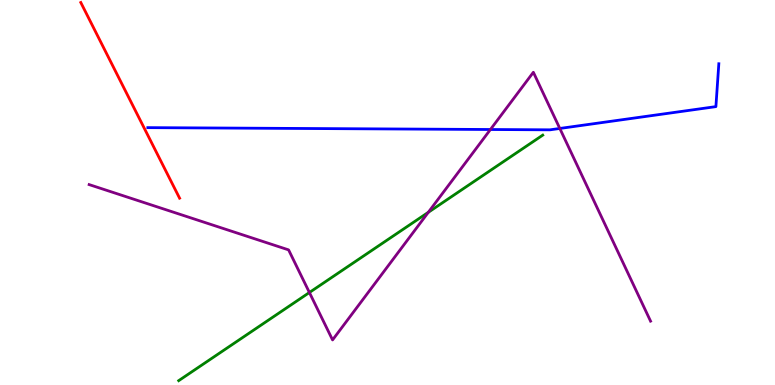[{'lines': ['blue', 'red'], 'intersections': []}, {'lines': ['green', 'red'], 'intersections': []}, {'lines': ['purple', 'red'], 'intersections': []}, {'lines': ['blue', 'green'], 'intersections': []}, {'lines': ['blue', 'purple'], 'intersections': [{'x': 6.33, 'y': 6.64}, {'x': 7.22, 'y': 6.66}]}, {'lines': ['green', 'purple'], 'intersections': [{'x': 3.99, 'y': 2.4}, {'x': 5.53, 'y': 4.49}]}]